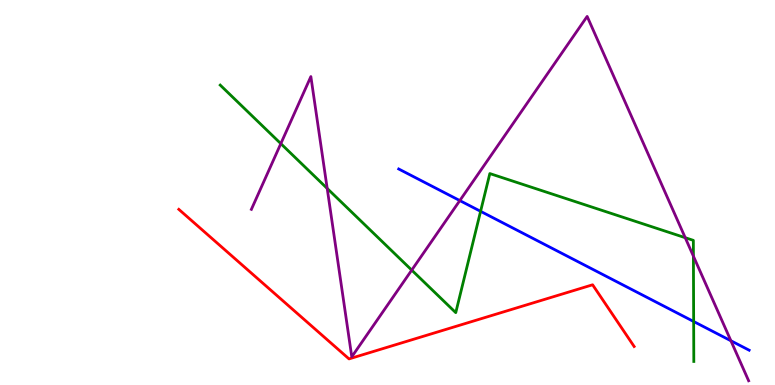[{'lines': ['blue', 'red'], 'intersections': []}, {'lines': ['green', 'red'], 'intersections': []}, {'lines': ['purple', 'red'], 'intersections': []}, {'lines': ['blue', 'green'], 'intersections': [{'x': 6.2, 'y': 4.51}, {'x': 8.95, 'y': 1.65}]}, {'lines': ['blue', 'purple'], 'intersections': [{'x': 5.93, 'y': 4.79}, {'x': 9.43, 'y': 1.15}]}, {'lines': ['green', 'purple'], 'intersections': [{'x': 3.62, 'y': 6.27}, {'x': 4.22, 'y': 5.11}, {'x': 5.31, 'y': 2.98}, {'x': 8.84, 'y': 3.83}, {'x': 8.95, 'y': 3.35}]}]